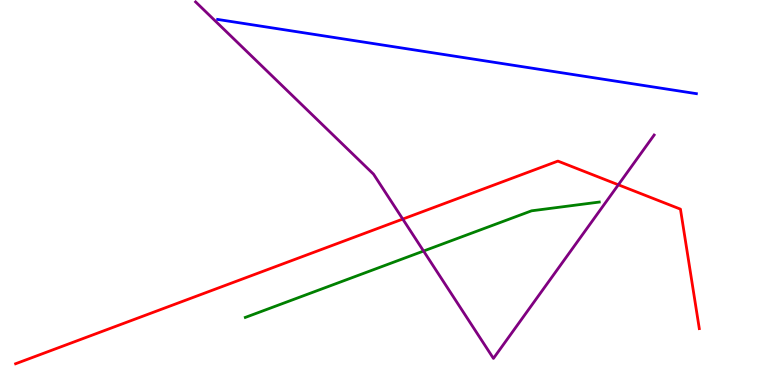[{'lines': ['blue', 'red'], 'intersections': []}, {'lines': ['green', 'red'], 'intersections': []}, {'lines': ['purple', 'red'], 'intersections': [{'x': 5.2, 'y': 4.31}, {'x': 7.98, 'y': 5.2}]}, {'lines': ['blue', 'green'], 'intersections': []}, {'lines': ['blue', 'purple'], 'intersections': []}, {'lines': ['green', 'purple'], 'intersections': [{'x': 5.47, 'y': 3.48}]}]